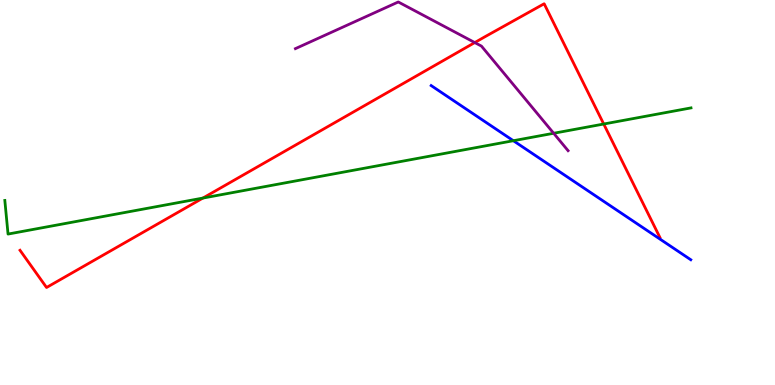[{'lines': ['blue', 'red'], 'intersections': []}, {'lines': ['green', 'red'], 'intersections': [{'x': 2.62, 'y': 4.86}, {'x': 7.79, 'y': 6.78}]}, {'lines': ['purple', 'red'], 'intersections': [{'x': 6.13, 'y': 8.89}]}, {'lines': ['blue', 'green'], 'intersections': [{'x': 6.62, 'y': 6.34}]}, {'lines': ['blue', 'purple'], 'intersections': []}, {'lines': ['green', 'purple'], 'intersections': [{'x': 7.14, 'y': 6.54}]}]